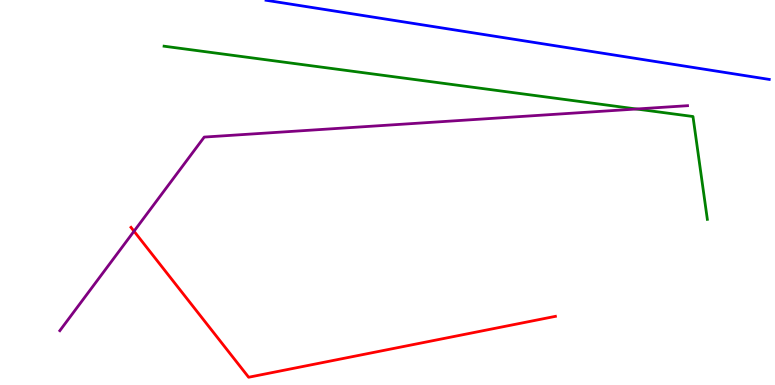[{'lines': ['blue', 'red'], 'intersections': []}, {'lines': ['green', 'red'], 'intersections': []}, {'lines': ['purple', 'red'], 'intersections': [{'x': 1.73, 'y': 3.99}]}, {'lines': ['blue', 'green'], 'intersections': []}, {'lines': ['blue', 'purple'], 'intersections': []}, {'lines': ['green', 'purple'], 'intersections': [{'x': 8.21, 'y': 7.17}]}]